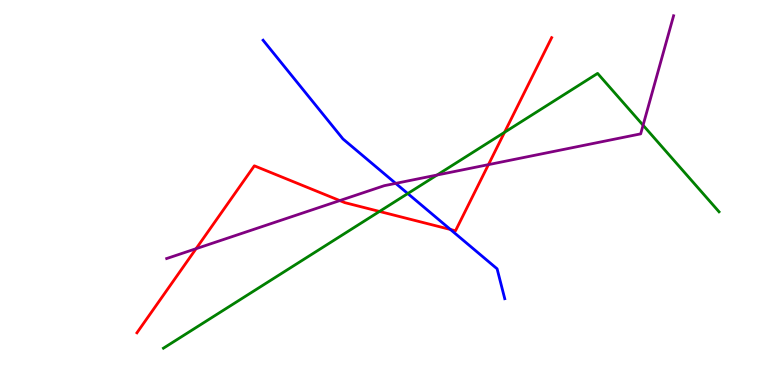[{'lines': ['blue', 'red'], 'intersections': [{'x': 5.81, 'y': 4.04}]}, {'lines': ['green', 'red'], 'intersections': [{'x': 4.9, 'y': 4.51}, {'x': 6.51, 'y': 6.56}]}, {'lines': ['purple', 'red'], 'intersections': [{'x': 2.53, 'y': 3.54}, {'x': 4.38, 'y': 4.79}, {'x': 6.3, 'y': 5.72}]}, {'lines': ['blue', 'green'], 'intersections': [{'x': 5.26, 'y': 4.97}]}, {'lines': ['blue', 'purple'], 'intersections': [{'x': 5.11, 'y': 5.24}]}, {'lines': ['green', 'purple'], 'intersections': [{'x': 5.64, 'y': 5.45}, {'x': 8.3, 'y': 6.75}]}]